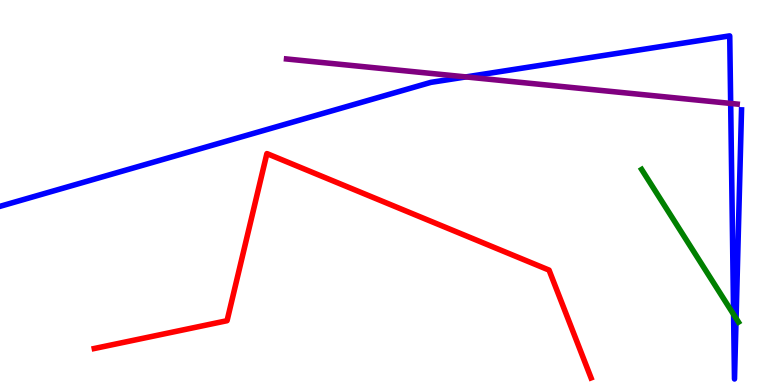[{'lines': ['blue', 'red'], 'intersections': []}, {'lines': ['green', 'red'], 'intersections': []}, {'lines': ['purple', 'red'], 'intersections': []}, {'lines': ['blue', 'green'], 'intersections': [{'x': 9.47, 'y': 1.83}, {'x': 9.5, 'y': 1.73}]}, {'lines': ['blue', 'purple'], 'intersections': [{'x': 6.01, 'y': 8.0}, {'x': 9.43, 'y': 7.31}]}, {'lines': ['green', 'purple'], 'intersections': []}]